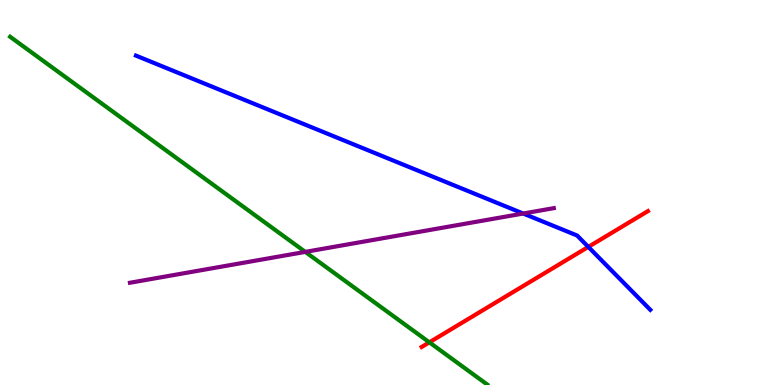[{'lines': ['blue', 'red'], 'intersections': [{'x': 7.59, 'y': 3.59}]}, {'lines': ['green', 'red'], 'intersections': [{'x': 5.54, 'y': 1.11}]}, {'lines': ['purple', 'red'], 'intersections': []}, {'lines': ['blue', 'green'], 'intersections': []}, {'lines': ['blue', 'purple'], 'intersections': [{'x': 6.75, 'y': 4.45}]}, {'lines': ['green', 'purple'], 'intersections': [{'x': 3.94, 'y': 3.46}]}]